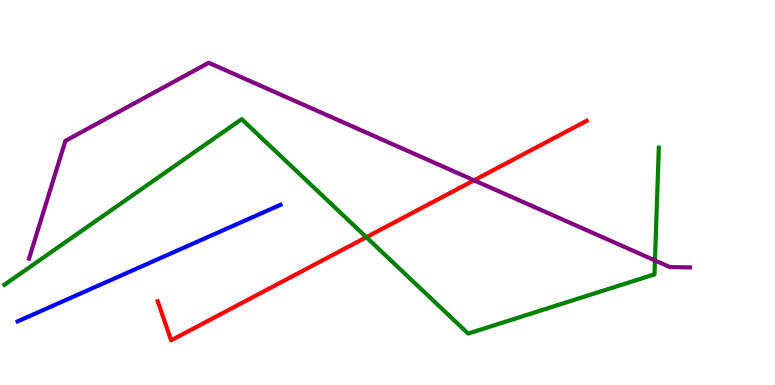[{'lines': ['blue', 'red'], 'intersections': []}, {'lines': ['green', 'red'], 'intersections': [{'x': 4.73, 'y': 3.84}]}, {'lines': ['purple', 'red'], 'intersections': [{'x': 6.12, 'y': 5.32}]}, {'lines': ['blue', 'green'], 'intersections': []}, {'lines': ['blue', 'purple'], 'intersections': []}, {'lines': ['green', 'purple'], 'intersections': [{'x': 8.45, 'y': 3.24}]}]